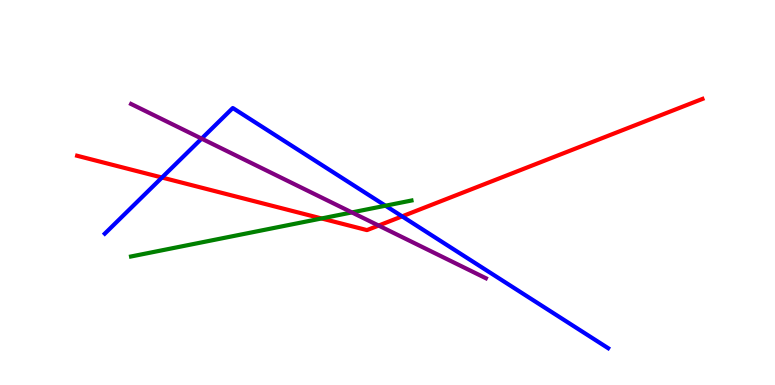[{'lines': ['blue', 'red'], 'intersections': [{'x': 2.09, 'y': 5.39}, {'x': 5.19, 'y': 4.38}]}, {'lines': ['green', 'red'], 'intersections': [{'x': 4.15, 'y': 4.33}]}, {'lines': ['purple', 'red'], 'intersections': [{'x': 4.89, 'y': 4.14}]}, {'lines': ['blue', 'green'], 'intersections': [{'x': 4.97, 'y': 4.66}]}, {'lines': ['blue', 'purple'], 'intersections': [{'x': 2.6, 'y': 6.4}]}, {'lines': ['green', 'purple'], 'intersections': [{'x': 4.54, 'y': 4.48}]}]